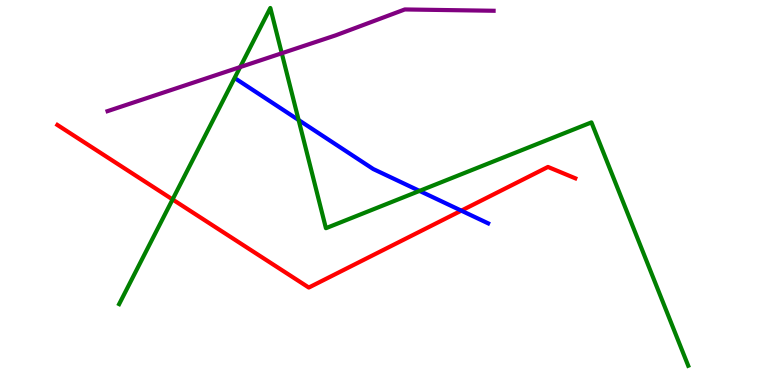[{'lines': ['blue', 'red'], 'intersections': [{'x': 5.95, 'y': 4.53}]}, {'lines': ['green', 'red'], 'intersections': [{'x': 2.23, 'y': 4.82}]}, {'lines': ['purple', 'red'], 'intersections': []}, {'lines': ['blue', 'green'], 'intersections': [{'x': 3.85, 'y': 6.88}, {'x': 5.41, 'y': 5.04}]}, {'lines': ['blue', 'purple'], 'intersections': []}, {'lines': ['green', 'purple'], 'intersections': [{'x': 3.1, 'y': 8.26}, {'x': 3.64, 'y': 8.62}]}]